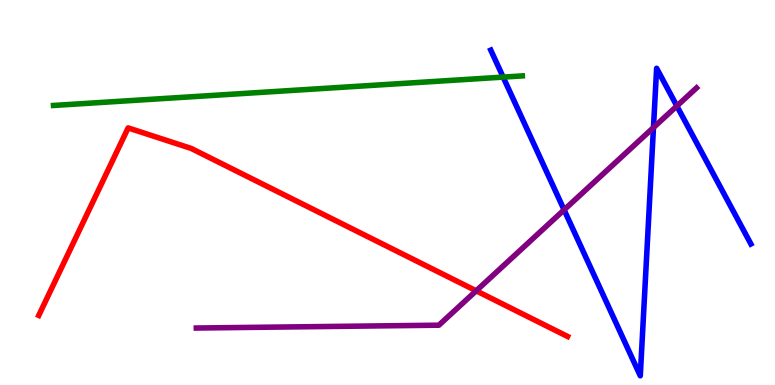[{'lines': ['blue', 'red'], 'intersections': []}, {'lines': ['green', 'red'], 'intersections': []}, {'lines': ['purple', 'red'], 'intersections': [{'x': 6.14, 'y': 2.45}]}, {'lines': ['blue', 'green'], 'intersections': [{'x': 6.49, 'y': 8.0}]}, {'lines': ['blue', 'purple'], 'intersections': [{'x': 7.28, 'y': 4.55}, {'x': 8.43, 'y': 6.69}, {'x': 8.73, 'y': 7.25}]}, {'lines': ['green', 'purple'], 'intersections': []}]